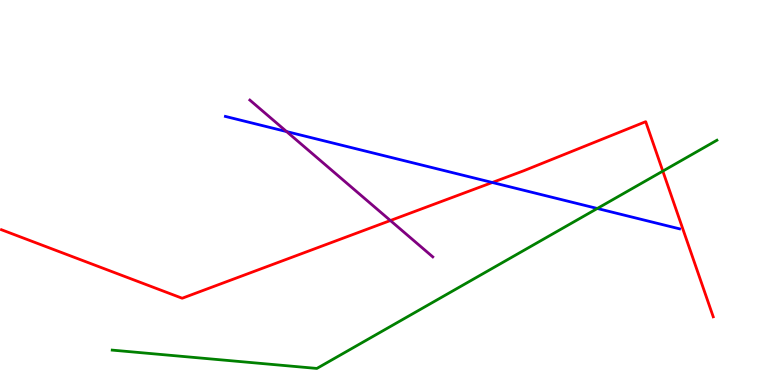[{'lines': ['blue', 'red'], 'intersections': [{'x': 6.35, 'y': 5.26}]}, {'lines': ['green', 'red'], 'intersections': [{'x': 8.55, 'y': 5.56}]}, {'lines': ['purple', 'red'], 'intersections': [{'x': 5.04, 'y': 4.27}]}, {'lines': ['blue', 'green'], 'intersections': [{'x': 7.71, 'y': 4.58}]}, {'lines': ['blue', 'purple'], 'intersections': [{'x': 3.7, 'y': 6.58}]}, {'lines': ['green', 'purple'], 'intersections': []}]